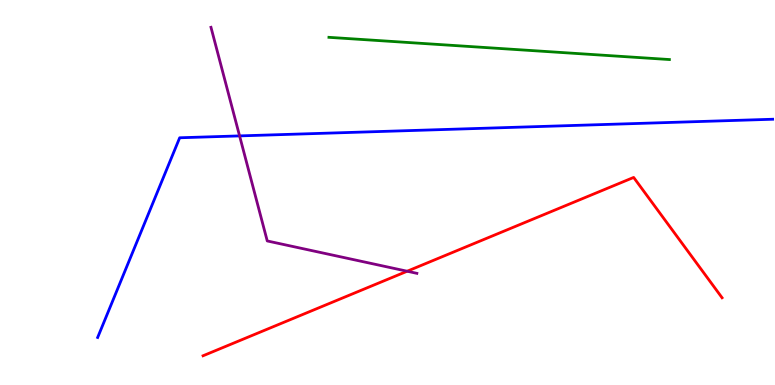[{'lines': ['blue', 'red'], 'intersections': []}, {'lines': ['green', 'red'], 'intersections': []}, {'lines': ['purple', 'red'], 'intersections': [{'x': 5.25, 'y': 2.96}]}, {'lines': ['blue', 'green'], 'intersections': []}, {'lines': ['blue', 'purple'], 'intersections': [{'x': 3.09, 'y': 6.47}]}, {'lines': ['green', 'purple'], 'intersections': []}]